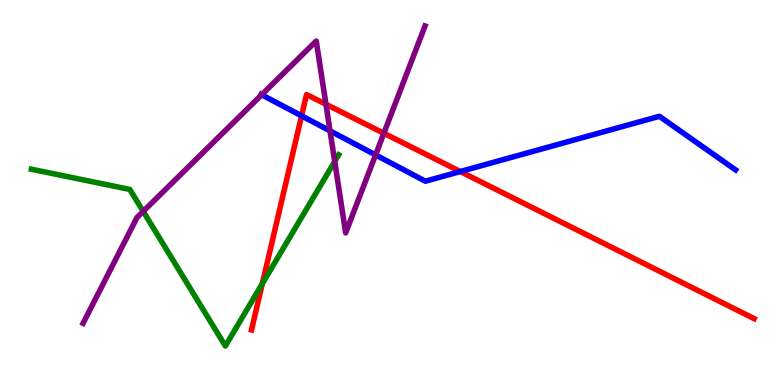[{'lines': ['blue', 'red'], 'intersections': [{'x': 3.89, 'y': 6.99}, {'x': 5.94, 'y': 5.54}]}, {'lines': ['green', 'red'], 'intersections': [{'x': 3.38, 'y': 2.63}]}, {'lines': ['purple', 'red'], 'intersections': [{'x': 4.21, 'y': 7.29}, {'x': 4.95, 'y': 6.54}]}, {'lines': ['blue', 'green'], 'intersections': []}, {'lines': ['blue', 'purple'], 'intersections': [{'x': 3.38, 'y': 7.54}, {'x': 4.26, 'y': 6.6}, {'x': 4.85, 'y': 5.98}]}, {'lines': ['green', 'purple'], 'intersections': [{'x': 1.85, 'y': 4.51}, {'x': 4.32, 'y': 5.81}]}]